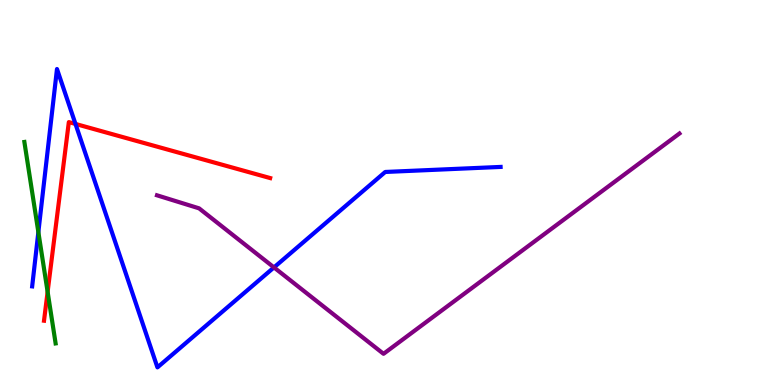[{'lines': ['blue', 'red'], 'intersections': [{'x': 0.974, 'y': 6.78}]}, {'lines': ['green', 'red'], 'intersections': [{'x': 0.614, 'y': 2.42}]}, {'lines': ['purple', 'red'], 'intersections': []}, {'lines': ['blue', 'green'], 'intersections': [{'x': 0.495, 'y': 3.97}]}, {'lines': ['blue', 'purple'], 'intersections': [{'x': 3.54, 'y': 3.05}]}, {'lines': ['green', 'purple'], 'intersections': []}]